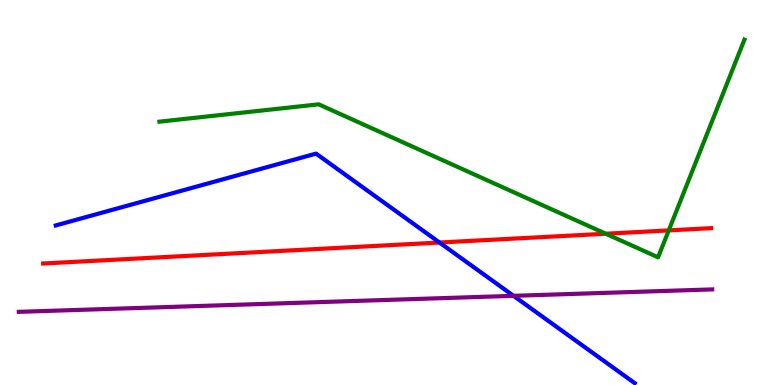[{'lines': ['blue', 'red'], 'intersections': [{'x': 5.67, 'y': 3.7}]}, {'lines': ['green', 'red'], 'intersections': [{'x': 7.82, 'y': 3.93}, {'x': 8.63, 'y': 4.02}]}, {'lines': ['purple', 'red'], 'intersections': []}, {'lines': ['blue', 'green'], 'intersections': []}, {'lines': ['blue', 'purple'], 'intersections': [{'x': 6.63, 'y': 2.32}]}, {'lines': ['green', 'purple'], 'intersections': []}]